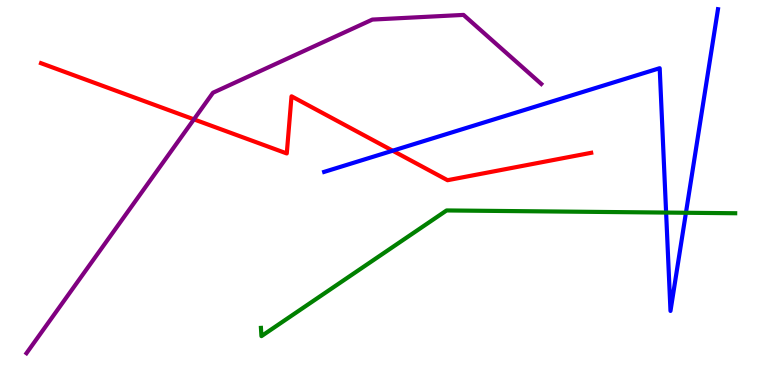[{'lines': ['blue', 'red'], 'intersections': [{'x': 5.07, 'y': 6.09}]}, {'lines': ['green', 'red'], 'intersections': []}, {'lines': ['purple', 'red'], 'intersections': [{'x': 2.5, 'y': 6.9}]}, {'lines': ['blue', 'green'], 'intersections': [{'x': 8.59, 'y': 4.48}, {'x': 8.85, 'y': 4.47}]}, {'lines': ['blue', 'purple'], 'intersections': []}, {'lines': ['green', 'purple'], 'intersections': []}]